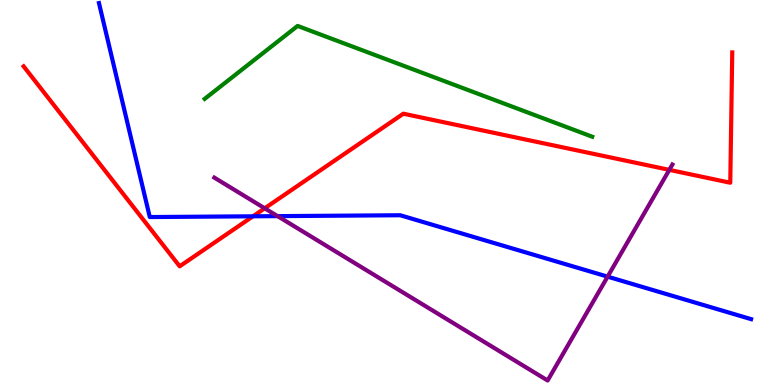[{'lines': ['blue', 'red'], 'intersections': [{'x': 3.26, 'y': 4.38}]}, {'lines': ['green', 'red'], 'intersections': []}, {'lines': ['purple', 'red'], 'intersections': [{'x': 3.42, 'y': 4.59}, {'x': 8.64, 'y': 5.59}]}, {'lines': ['blue', 'green'], 'intersections': []}, {'lines': ['blue', 'purple'], 'intersections': [{'x': 3.58, 'y': 4.39}, {'x': 7.84, 'y': 2.81}]}, {'lines': ['green', 'purple'], 'intersections': []}]